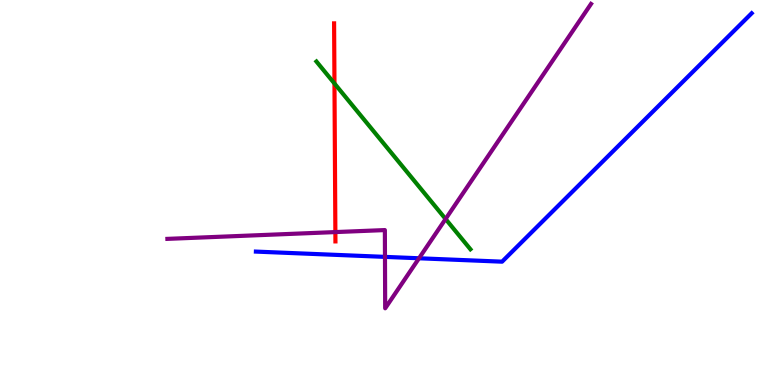[{'lines': ['blue', 'red'], 'intersections': []}, {'lines': ['green', 'red'], 'intersections': [{'x': 4.32, 'y': 7.83}]}, {'lines': ['purple', 'red'], 'intersections': [{'x': 4.33, 'y': 3.97}]}, {'lines': ['blue', 'green'], 'intersections': []}, {'lines': ['blue', 'purple'], 'intersections': [{'x': 4.97, 'y': 3.33}, {'x': 5.41, 'y': 3.29}]}, {'lines': ['green', 'purple'], 'intersections': [{'x': 5.75, 'y': 4.31}]}]